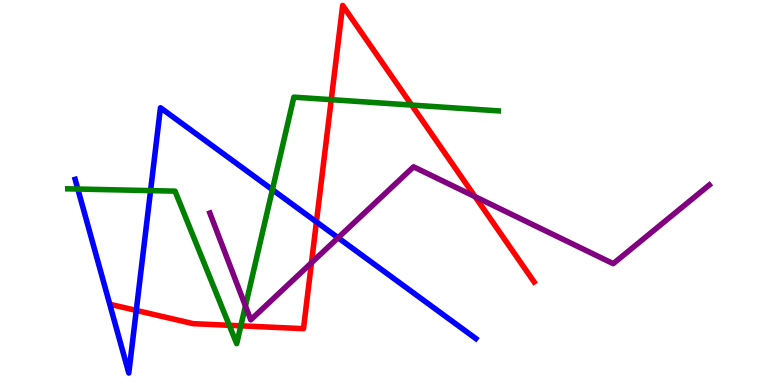[{'lines': ['blue', 'red'], 'intersections': [{'x': 1.76, 'y': 1.94}, {'x': 4.08, 'y': 4.24}]}, {'lines': ['green', 'red'], 'intersections': [{'x': 2.96, 'y': 1.55}, {'x': 3.11, 'y': 1.54}, {'x': 4.27, 'y': 7.41}, {'x': 5.31, 'y': 7.27}]}, {'lines': ['purple', 'red'], 'intersections': [{'x': 4.02, 'y': 3.17}, {'x': 6.13, 'y': 4.89}]}, {'lines': ['blue', 'green'], 'intersections': [{'x': 1.0, 'y': 5.09}, {'x': 1.94, 'y': 5.05}, {'x': 3.51, 'y': 5.07}]}, {'lines': ['blue', 'purple'], 'intersections': [{'x': 4.36, 'y': 3.82}]}, {'lines': ['green', 'purple'], 'intersections': [{'x': 3.17, 'y': 2.05}]}]